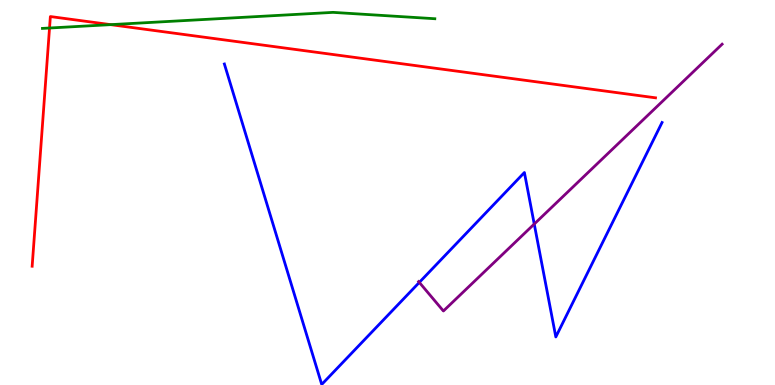[{'lines': ['blue', 'red'], 'intersections': []}, {'lines': ['green', 'red'], 'intersections': [{'x': 0.639, 'y': 9.27}, {'x': 1.43, 'y': 9.36}]}, {'lines': ['purple', 'red'], 'intersections': []}, {'lines': ['blue', 'green'], 'intersections': []}, {'lines': ['blue', 'purple'], 'intersections': [{'x': 5.41, 'y': 2.67}, {'x': 6.89, 'y': 4.18}]}, {'lines': ['green', 'purple'], 'intersections': []}]